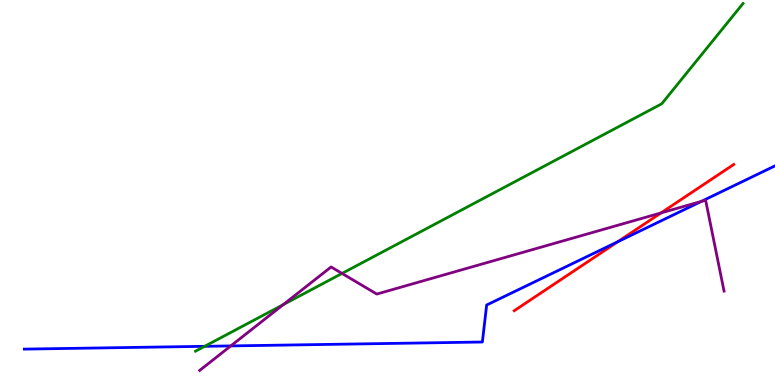[{'lines': ['blue', 'red'], 'intersections': [{'x': 7.97, 'y': 3.72}]}, {'lines': ['green', 'red'], 'intersections': []}, {'lines': ['purple', 'red'], 'intersections': [{'x': 8.53, 'y': 4.47}]}, {'lines': ['blue', 'green'], 'intersections': [{'x': 2.64, 'y': 1.0}]}, {'lines': ['blue', 'purple'], 'intersections': [{'x': 2.98, 'y': 1.02}, {'x': 9.05, 'y': 4.77}]}, {'lines': ['green', 'purple'], 'intersections': [{'x': 3.65, 'y': 2.09}, {'x': 4.41, 'y': 2.9}]}]